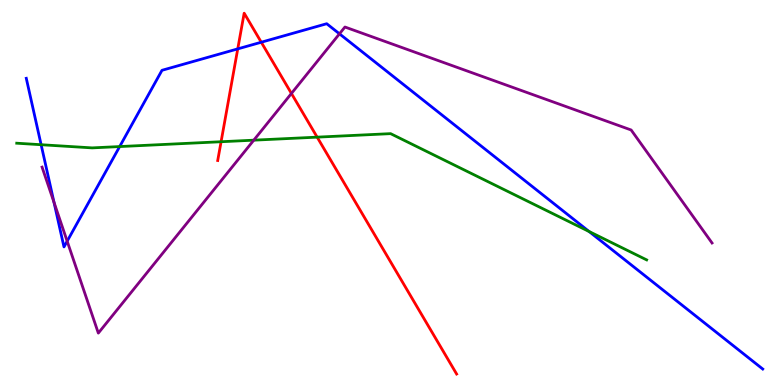[{'lines': ['blue', 'red'], 'intersections': [{'x': 3.07, 'y': 8.73}, {'x': 3.37, 'y': 8.9}]}, {'lines': ['green', 'red'], 'intersections': [{'x': 2.85, 'y': 6.32}, {'x': 4.09, 'y': 6.44}]}, {'lines': ['purple', 'red'], 'intersections': [{'x': 3.76, 'y': 7.57}]}, {'lines': ['blue', 'green'], 'intersections': [{'x': 0.531, 'y': 6.24}, {'x': 1.54, 'y': 6.19}, {'x': 7.6, 'y': 3.99}]}, {'lines': ['blue', 'purple'], 'intersections': [{'x': 0.697, 'y': 4.74}, {'x': 0.867, 'y': 3.74}, {'x': 4.38, 'y': 9.12}]}, {'lines': ['green', 'purple'], 'intersections': [{'x': 3.27, 'y': 6.36}]}]